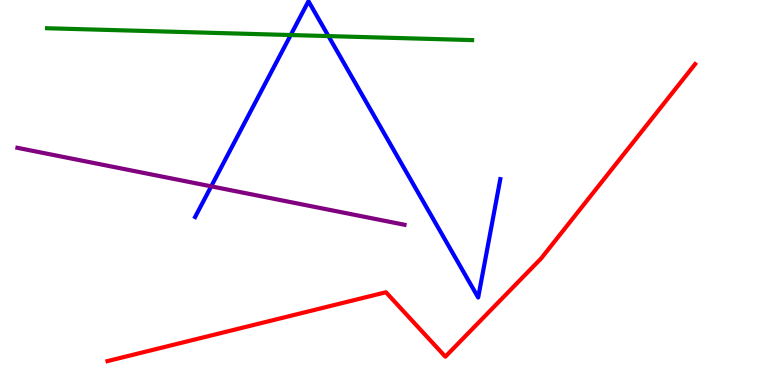[{'lines': ['blue', 'red'], 'intersections': []}, {'lines': ['green', 'red'], 'intersections': []}, {'lines': ['purple', 'red'], 'intersections': []}, {'lines': ['blue', 'green'], 'intersections': [{'x': 3.75, 'y': 9.09}, {'x': 4.24, 'y': 9.06}]}, {'lines': ['blue', 'purple'], 'intersections': [{'x': 2.73, 'y': 5.16}]}, {'lines': ['green', 'purple'], 'intersections': []}]